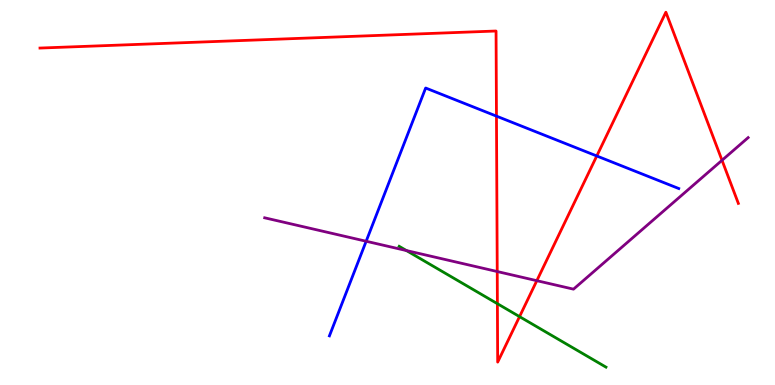[{'lines': ['blue', 'red'], 'intersections': [{'x': 6.41, 'y': 6.98}, {'x': 7.7, 'y': 5.95}]}, {'lines': ['green', 'red'], 'intersections': [{'x': 6.42, 'y': 2.11}, {'x': 6.7, 'y': 1.78}]}, {'lines': ['purple', 'red'], 'intersections': [{'x': 6.42, 'y': 2.95}, {'x': 6.93, 'y': 2.71}, {'x': 9.32, 'y': 5.84}]}, {'lines': ['blue', 'green'], 'intersections': []}, {'lines': ['blue', 'purple'], 'intersections': [{'x': 4.72, 'y': 3.73}]}, {'lines': ['green', 'purple'], 'intersections': [{'x': 5.24, 'y': 3.49}]}]